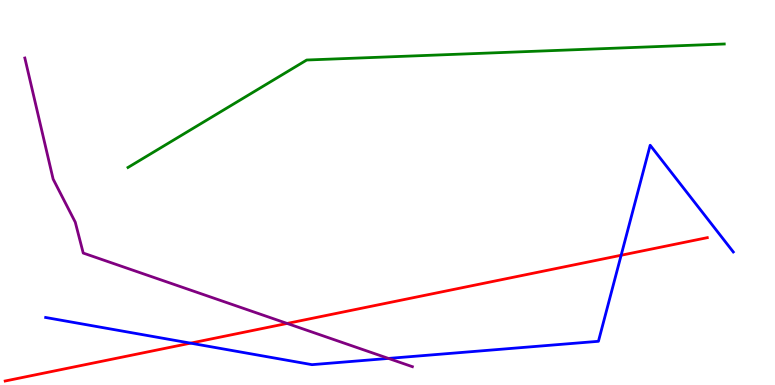[{'lines': ['blue', 'red'], 'intersections': [{'x': 2.46, 'y': 1.09}, {'x': 8.01, 'y': 3.37}]}, {'lines': ['green', 'red'], 'intersections': []}, {'lines': ['purple', 'red'], 'intersections': [{'x': 3.7, 'y': 1.6}]}, {'lines': ['blue', 'green'], 'intersections': []}, {'lines': ['blue', 'purple'], 'intersections': [{'x': 5.01, 'y': 0.69}]}, {'lines': ['green', 'purple'], 'intersections': []}]